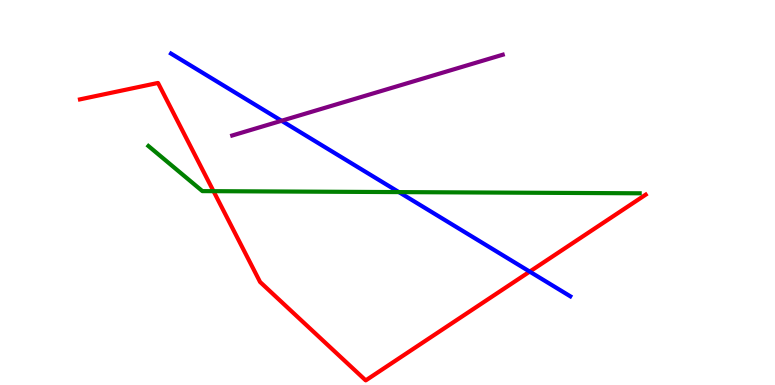[{'lines': ['blue', 'red'], 'intersections': [{'x': 6.83, 'y': 2.95}]}, {'lines': ['green', 'red'], 'intersections': [{'x': 2.75, 'y': 5.03}]}, {'lines': ['purple', 'red'], 'intersections': []}, {'lines': ['blue', 'green'], 'intersections': [{'x': 5.15, 'y': 5.01}]}, {'lines': ['blue', 'purple'], 'intersections': [{'x': 3.63, 'y': 6.86}]}, {'lines': ['green', 'purple'], 'intersections': []}]